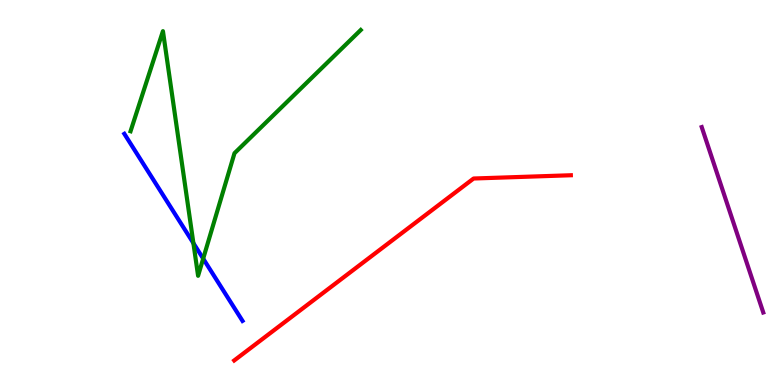[{'lines': ['blue', 'red'], 'intersections': []}, {'lines': ['green', 'red'], 'intersections': []}, {'lines': ['purple', 'red'], 'intersections': []}, {'lines': ['blue', 'green'], 'intersections': [{'x': 2.5, 'y': 3.68}, {'x': 2.62, 'y': 3.28}]}, {'lines': ['blue', 'purple'], 'intersections': []}, {'lines': ['green', 'purple'], 'intersections': []}]